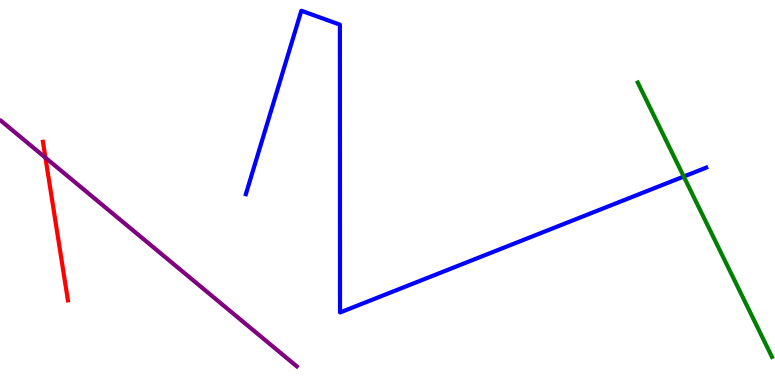[{'lines': ['blue', 'red'], 'intersections': []}, {'lines': ['green', 'red'], 'intersections': []}, {'lines': ['purple', 'red'], 'intersections': [{'x': 0.586, 'y': 5.9}]}, {'lines': ['blue', 'green'], 'intersections': [{'x': 8.82, 'y': 5.41}]}, {'lines': ['blue', 'purple'], 'intersections': []}, {'lines': ['green', 'purple'], 'intersections': []}]